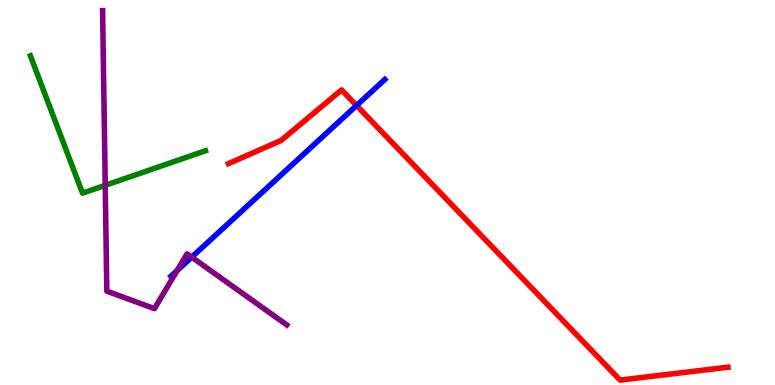[{'lines': ['blue', 'red'], 'intersections': [{'x': 4.6, 'y': 7.26}]}, {'lines': ['green', 'red'], 'intersections': []}, {'lines': ['purple', 'red'], 'intersections': []}, {'lines': ['blue', 'green'], 'intersections': []}, {'lines': ['blue', 'purple'], 'intersections': [{'x': 2.29, 'y': 2.97}, {'x': 2.47, 'y': 3.32}]}, {'lines': ['green', 'purple'], 'intersections': [{'x': 1.36, 'y': 5.19}]}]